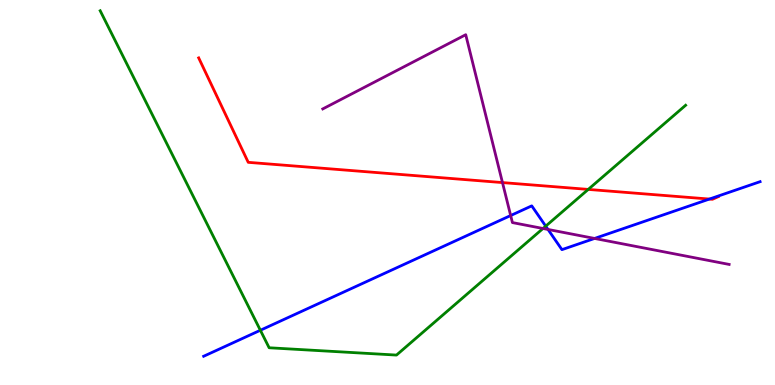[{'lines': ['blue', 'red'], 'intersections': [{'x': 9.15, 'y': 4.83}]}, {'lines': ['green', 'red'], 'intersections': [{'x': 7.59, 'y': 5.08}]}, {'lines': ['purple', 'red'], 'intersections': [{'x': 6.48, 'y': 5.26}]}, {'lines': ['blue', 'green'], 'intersections': [{'x': 3.36, 'y': 1.42}, {'x': 7.04, 'y': 4.13}]}, {'lines': ['blue', 'purple'], 'intersections': [{'x': 6.59, 'y': 4.4}, {'x': 7.07, 'y': 4.04}, {'x': 7.67, 'y': 3.81}]}, {'lines': ['green', 'purple'], 'intersections': [{'x': 7.01, 'y': 4.07}]}]